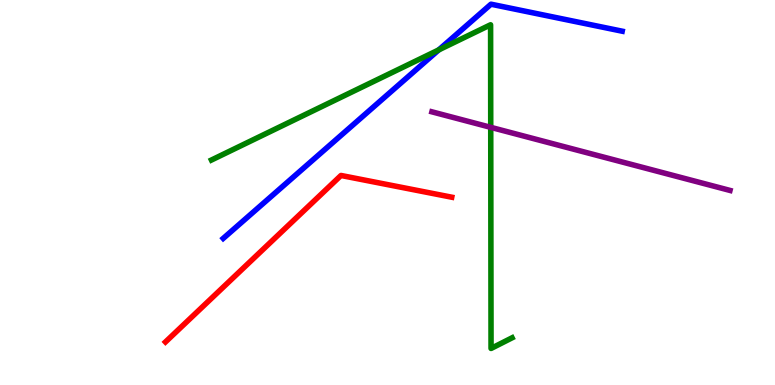[{'lines': ['blue', 'red'], 'intersections': []}, {'lines': ['green', 'red'], 'intersections': []}, {'lines': ['purple', 'red'], 'intersections': []}, {'lines': ['blue', 'green'], 'intersections': [{'x': 5.66, 'y': 8.7}]}, {'lines': ['blue', 'purple'], 'intersections': []}, {'lines': ['green', 'purple'], 'intersections': [{'x': 6.33, 'y': 6.69}]}]